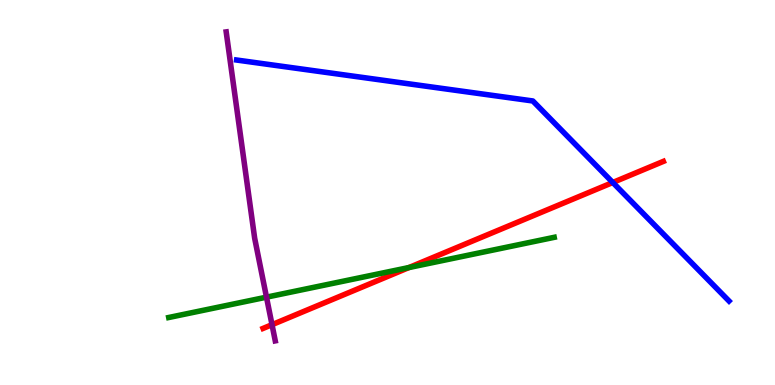[{'lines': ['blue', 'red'], 'intersections': [{'x': 7.91, 'y': 5.26}]}, {'lines': ['green', 'red'], 'intersections': [{'x': 5.28, 'y': 3.05}]}, {'lines': ['purple', 'red'], 'intersections': [{'x': 3.51, 'y': 1.57}]}, {'lines': ['blue', 'green'], 'intersections': []}, {'lines': ['blue', 'purple'], 'intersections': []}, {'lines': ['green', 'purple'], 'intersections': [{'x': 3.44, 'y': 2.28}]}]